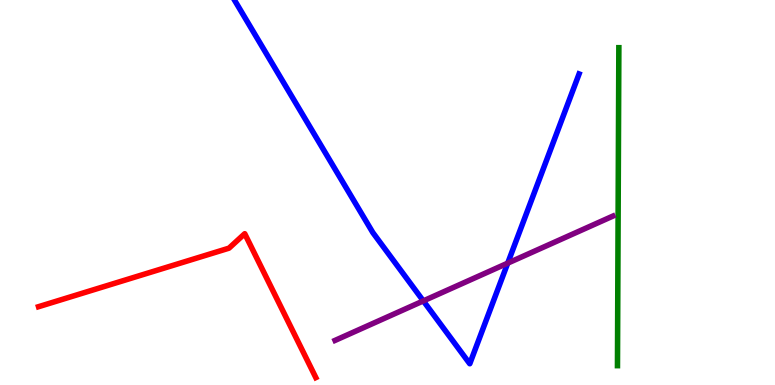[{'lines': ['blue', 'red'], 'intersections': []}, {'lines': ['green', 'red'], 'intersections': []}, {'lines': ['purple', 'red'], 'intersections': []}, {'lines': ['blue', 'green'], 'intersections': []}, {'lines': ['blue', 'purple'], 'intersections': [{'x': 5.46, 'y': 2.18}, {'x': 6.55, 'y': 3.16}]}, {'lines': ['green', 'purple'], 'intersections': []}]